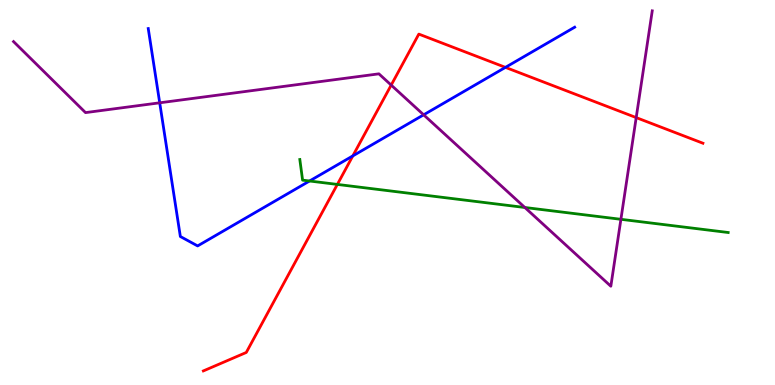[{'lines': ['blue', 'red'], 'intersections': [{'x': 4.55, 'y': 5.95}, {'x': 6.52, 'y': 8.25}]}, {'lines': ['green', 'red'], 'intersections': [{'x': 4.35, 'y': 5.21}]}, {'lines': ['purple', 'red'], 'intersections': [{'x': 5.05, 'y': 7.79}, {'x': 8.21, 'y': 6.95}]}, {'lines': ['blue', 'green'], 'intersections': [{'x': 3.99, 'y': 5.3}]}, {'lines': ['blue', 'purple'], 'intersections': [{'x': 2.06, 'y': 7.33}, {'x': 5.47, 'y': 7.02}]}, {'lines': ['green', 'purple'], 'intersections': [{'x': 6.77, 'y': 4.61}, {'x': 8.01, 'y': 4.3}]}]